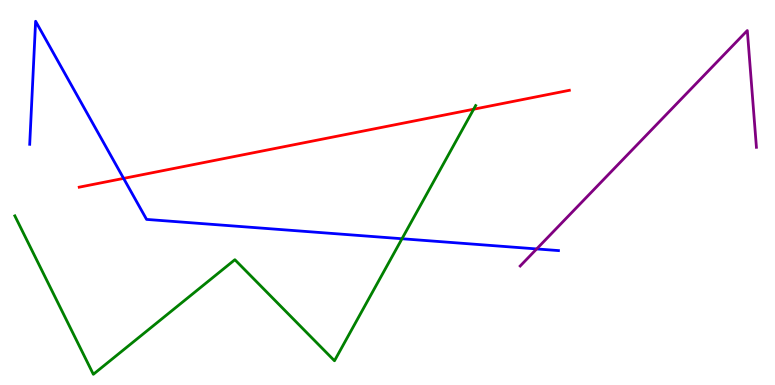[{'lines': ['blue', 'red'], 'intersections': [{'x': 1.6, 'y': 5.37}]}, {'lines': ['green', 'red'], 'intersections': [{'x': 6.11, 'y': 7.16}]}, {'lines': ['purple', 'red'], 'intersections': []}, {'lines': ['blue', 'green'], 'intersections': [{'x': 5.19, 'y': 3.8}]}, {'lines': ['blue', 'purple'], 'intersections': [{'x': 6.92, 'y': 3.53}]}, {'lines': ['green', 'purple'], 'intersections': []}]